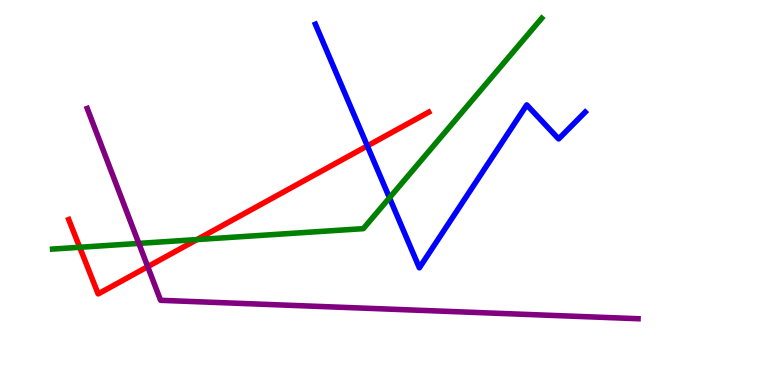[{'lines': ['blue', 'red'], 'intersections': [{'x': 4.74, 'y': 6.21}]}, {'lines': ['green', 'red'], 'intersections': [{'x': 1.03, 'y': 3.58}, {'x': 2.54, 'y': 3.78}]}, {'lines': ['purple', 'red'], 'intersections': [{'x': 1.91, 'y': 3.07}]}, {'lines': ['blue', 'green'], 'intersections': [{'x': 5.03, 'y': 4.86}]}, {'lines': ['blue', 'purple'], 'intersections': []}, {'lines': ['green', 'purple'], 'intersections': [{'x': 1.79, 'y': 3.68}]}]